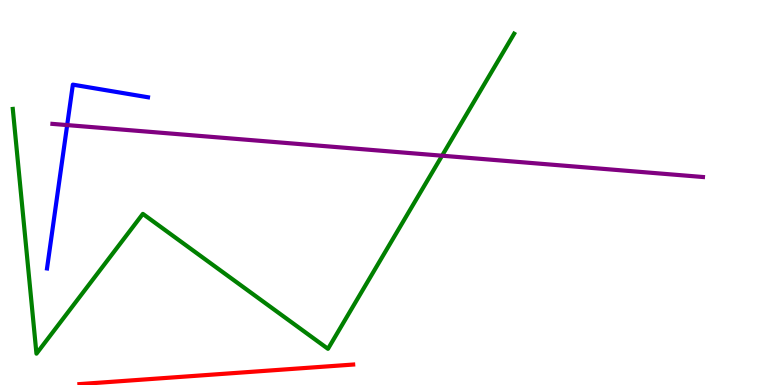[{'lines': ['blue', 'red'], 'intersections': []}, {'lines': ['green', 'red'], 'intersections': []}, {'lines': ['purple', 'red'], 'intersections': []}, {'lines': ['blue', 'green'], 'intersections': []}, {'lines': ['blue', 'purple'], 'intersections': [{'x': 0.867, 'y': 6.75}]}, {'lines': ['green', 'purple'], 'intersections': [{'x': 5.7, 'y': 5.96}]}]